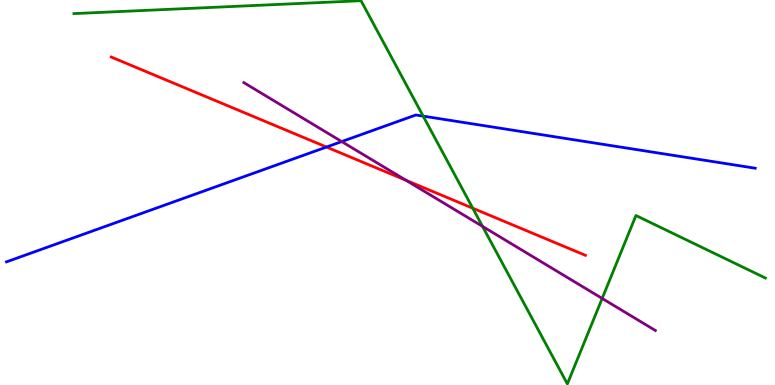[{'lines': ['blue', 'red'], 'intersections': [{'x': 4.21, 'y': 6.18}]}, {'lines': ['green', 'red'], 'intersections': [{'x': 6.1, 'y': 4.59}]}, {'lines': ['purple', 'red'], 'intersections': [{'x': 5.24, 'y': 5.32}]}, {'lines': ['blue', 'green'], 'intersections': [{'x': 5.46, 'y': 6.98}]}, {'lines': ['blue', 'purple'], 'intersections': [{'x': 4.41, 'y': 6.32}]}, {'lines': ['green', 'purple'], 'intersections': [{'x': 6.23, 'y': 4.12}, {'x': 7.77, 'y': 2.25}]}]